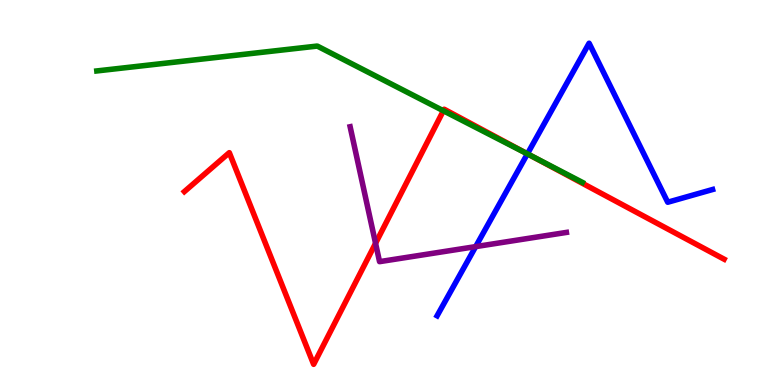[{'lines': ['blue', 'red'], 'intersections': [{'x': 6.81, 'y': 6.0}]}, {'lines': ['green', 'red'], 'intersections': [{'x': 5.72, 'y': 7.12}, {'x': 6.83, 'y': 5.98}]}, {'lines': ['purple', 'red'], 'intersections': [{'x': 4.85, 'y': 3.68}]}, {'lines': ['blue', 'green'], 'intersections': [{'x': 6.81, 'y': 6.0}]}, {'lines': ['blue', 'purple'], 'intersections': [{'x': 6.14, 'y': 3.59}]}, {'lines': ['green', 'purple'], 'intersections': []}]